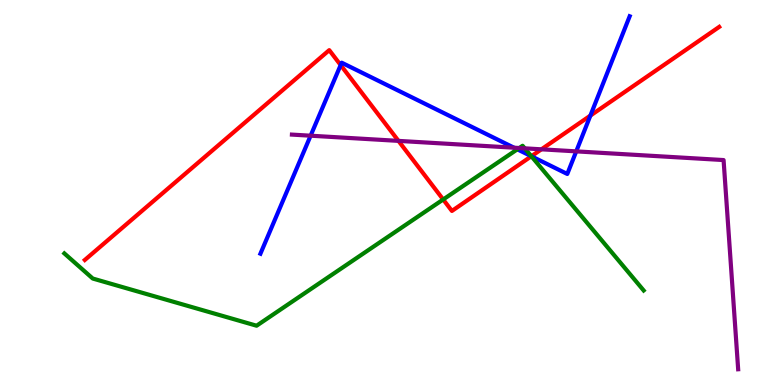[{'lines': ['blue', 'red'], 'intersections': [{'x': 4.4, 'y': 8.31}, {'x': 6.86, 'y': 5.94}, {'x': 7.62, 'y': 7.0}]}, {'lines': ['green', 'red'], 'intersections': [{'x': 5.72, 'y': 4.82}, {'x': 6.86, 'y': 5.94}]}, {'lines': ['purple', 'red'], 'intersections': [{'x': 5.14, 'y': 6.34}, {'x': 6.99, 'y': 6.12}]}, {'lines': ['blue', 'green'], 'intersections': [{'x': 6.68, 'y': 6.12}, {'x': 6.86, 'y': 5.94}]}, {'lines': ['blue', 'purple'], 'intersections': [{'x': 4.01, 'y': 6.48}, {'x': 6.63, 'y': 6.16}, {'x': 7.44, 'y': 6.07}]}, {'lines': ['green', 'purple'], 'intersections': [{'x': 6.7, 'y': 6.16}, {'x': 6.77, 'y': 6.15}]}]